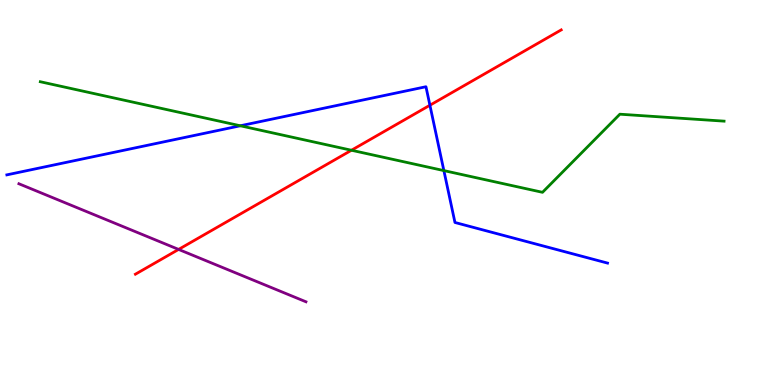[{'lines': ['blue', 'red'], 'intersections': [{'x': 5.55, 'y': 7.27}]}, {'lines': ['green', 'red'], 'intersections': [{'x': 4.53, 'y': 6.1}]}, {'lines': ['purple', 'red'], 'intersections': [{'x': 2.3, 'y': 3.52}]}, {'lines': ['blue', 'green'], 'intersections': [{'x': 3.1, 'y': 6.73}, {'x': 5.73, 'y': 5.57}]}, {'lines': ['blue', 'purple'], 'intersections': []}, {'lines': ['green', 'purple'], 'intersections': []}]